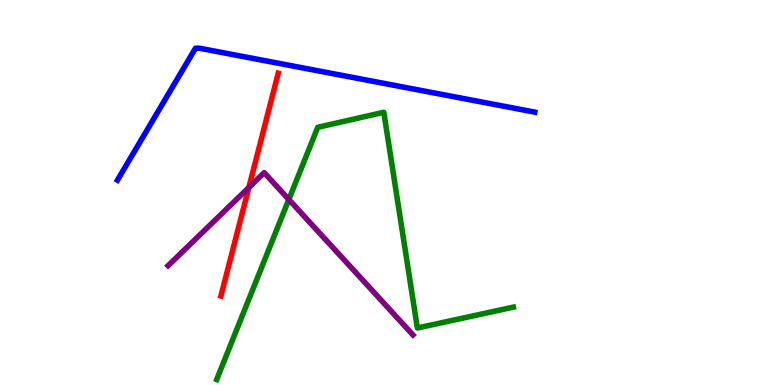[{'lines': ['blue', 'red'], 'intersections': []}, {'lines': ['green', 'red'], 'intersections': []}, {'lines': ['purple', 'red'], 'intersections': [{'x': 3.21, 'y': 5.13}]}, {'lines': ['blue', 'green'], 'intersections': []}, {'lines': ['blue', 'purple'], 'intersections': []}, {'lines': ['green', 'purple'], 'intersections': [{'x': 3.73, 'y': 4.82}]}]